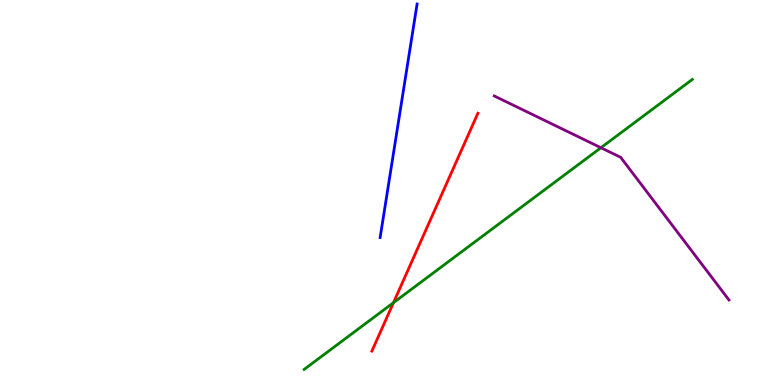[{'lines': ['blue', 'red'], 'intersections': []}, {'lines': ['green', 'red'], 'intersections': [{'x': 5.08, 'y': 2.14}]}, {'lines': ['purple', 'red'], 'intersections': []}, {'lines': ['blue', 'green'], 'intersections': []}, {'lines': ['blue', 'purple'], 'intersections': []}, {'lines': ['green', 'purple'], 'intersections': [{'x': 7.75, 'y': 6.16}]}]